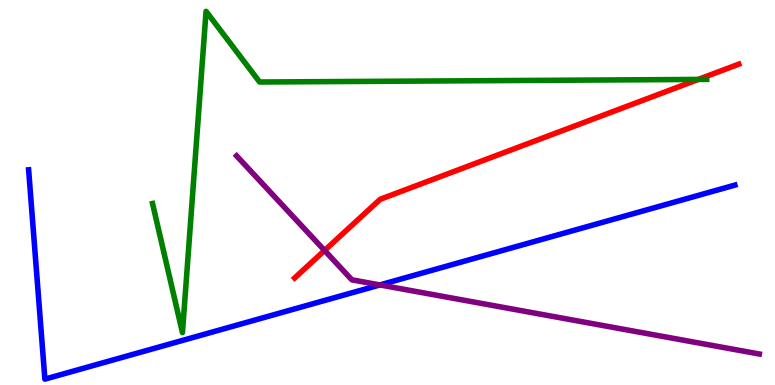[{'lines': ['blue', 'red'], 'intersections': []}, {'lines': ['green', 'red'], 'intersections': [{'x': 9.01, 'y': 7.94}]}, {'lines': ['purple', 'red'], 'intersections': [{'x': 4.19, 'y': 3.49}]}, {'lines': ['blue', 'green'], 'intersections': []}, {'lines': ['blue', 'purple'], 'intersections': [{'x': 4.9, 'y': 2.6}]}, {'lines': ['green', 'purple'], 'intersections': []}]